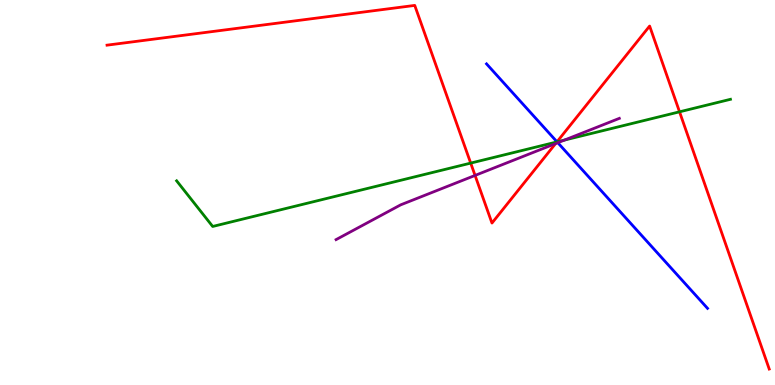[{'lines': ['blue', 'red'], 'intersections': [{'x': 7.19, 'y': 6.32}]}, {'lines': ['green', 'red'], 'intersections': [{'x': 6.07, 'y': 5.76}, {'x': 7.19, 'y': 6.31}, {'x': 8.77, 'y': 7.1}]}, {'lines': ['purple', 'red'], 'intersections': [{'x': 6.13, 'y': 5.44}, {'x': 7.17, 'y': 6.27}]}, {'lines': ['blue', 'green'], 'intersections': [{'x': 7.19, 'y': 6.31}]}, {'lines': ['blue', 'purple'], 'intersections': [{'x': 7.2, 'y': 6.29}]}, {'lines': ['green', 'purple'], 'intersections': [{'x': 7.28, 'y': 6.36}]}]